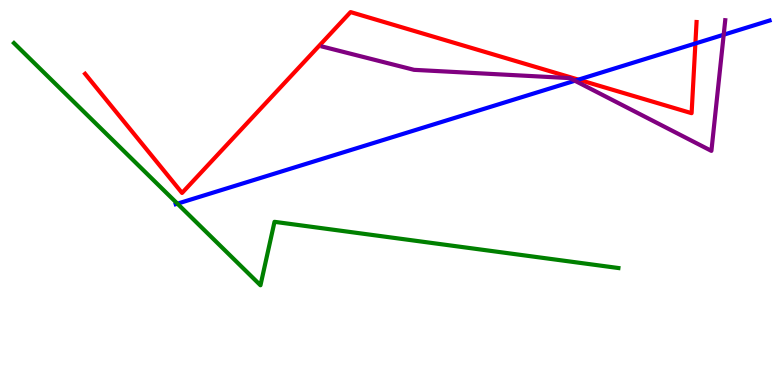[{'lines': ['blue', 'red'], 'intersections': [{'x': 7.46, 'y': 7.93}, {'x': 8.97, 'y': 8.87}]}, {'lines': ['green', 'red'], 'intersections': []}, {'lines': ['purple', 'red'], 'intersections': []}, {'lines': ['blue', 'green'], 'intersections': [{'x': 2.29, 'y': 4.71}]}, {'lines': ['blue', 'purple'], 'intersections': [{'x': 7.42, 'y': 7.9}, {'x': 9.34, 'y': 9.1}]}, {'lines': ['green', 'purple'], 'intersections': []}]